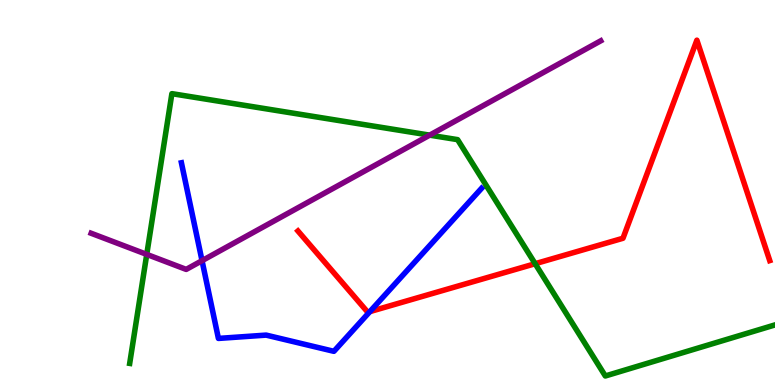[{'lines': ['blue', 'red'], 'intersections': [{'x': 4.77, 'y': 1.91}]}, {'lines': ['green', 'red'], 'intersections': [{'x': 6.91, 'y': 3.15}]}, {'lines': ['purple', 'red'], 'intersections': []}, {'lines': ['blue', 'green'], 'intersections': []}, {'lines': ['blue', 'purple'], 'intersections': [{'x': 2.61, 'y': 3.23}]}, {'lines': ['green', 'purple'], 'intersections': [{'x': 1.89, 'y': 3.39}, {'x': 5.54, 'y': 6.49}]}]